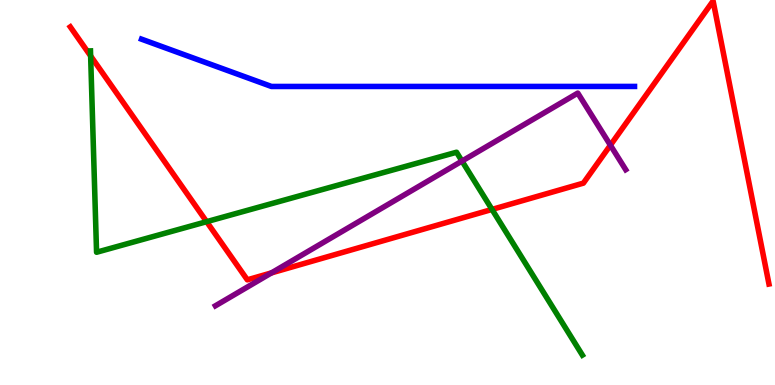[{'lines': ['blue', 'red'], 'intersections': []}, {'lines': ['green', 'red'], 'intersections': [{'x': 1.17, 'y': 8.55}, {'x': 2.67, 'y': 4.24}, {'x': 6.35, 'y': 4.56}]}, {'lines': ['purple', 'red'], 'intersections': [{'x': 3.5, 'y': 2.91}, {'x': 7.88, 'y': 6.23}]}, {'lines': ['blue', 'green'], 'intersections': []}, {'lines': ['blue', 'purple'], 'intersections': []}, {'lines': ['green', 'purple'], 'intersections': [{'x': 5.96, 'y': 5.82}]}]